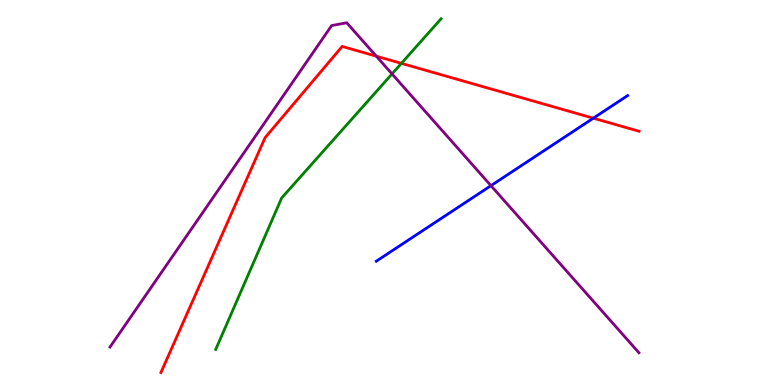[{'lines': ['blue', 'red'], 'intersections': [{'x': 7.66, 'y': 6.93}]}, {'lines': ['green', 'red'], 'intersections': [{'x': 5.18, 'y': 8.35}]}, {'lines': ['purple', 'red'], 'intersections': [{'x': 4.86, 'y': 8.54}]}, {'lines': ['blue', 'green'], 'intersections': []}, {'lines': ['blue', 'purple'], 'intersections': [{'x': 6.33, 'y': 5.18}]}, {'lines': ['green', 'purple'], 'intersections': [{'x': 5.06, 'y': 8.08}]}]